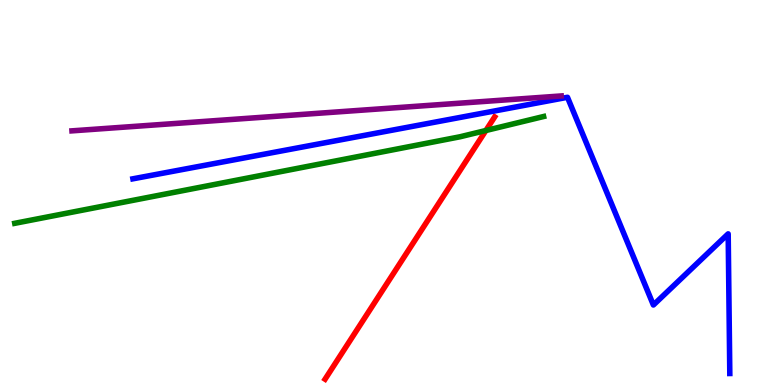[{'lines': ['blue', 'red'], 'intersections': []}, {'lines': ['green', 'red'], 'intersections': [{'x': 6.27, 'y': 6.61}]}, {'lines': ['purple', 'red'], 'intersections': []}, {'lines': ['blue', 'green'], 'intersections': []}, {'lines': ['blue', 'purple'], 'intersections': []}, {'lines': ['green', 'purple'], 'intersections': []}]